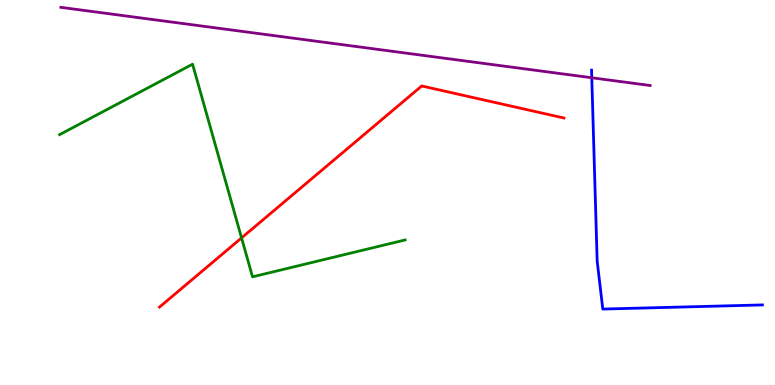[{'lines': ['blue', 'red'], 'intersections': []}, {'lines': ['green', 'red'], 'intersections': [{'x': 3.12, 'y': 3.82}]}, {'lines': ['purple', 'red'], 'intersections': []}, {'lines': ['blue', 'green'], 'intersections': []}, {'lines': ['blue', 'purple'], 'intersections': [{'x': 7.64, 'y': 7.98}]}, {'lines': ['green', 'purple'], 'intersections': []}]